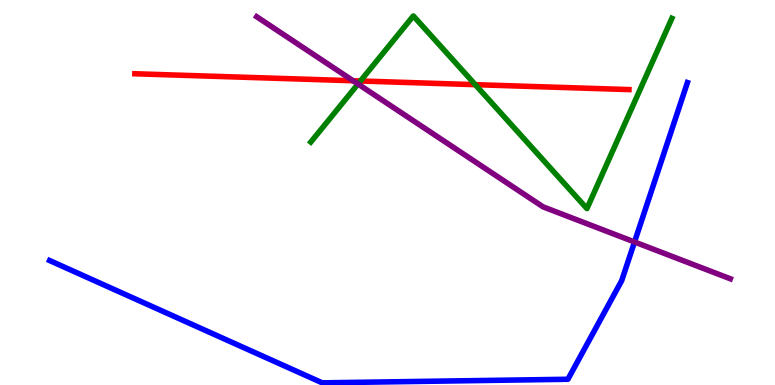[{'lines': ['blue', 'red'], 'intersections': []}, {'lines': ['green', 'red'], 'intersections': [{'x': 4.65, 'y': 7.9}, {'x': 6.13, 'y': 7.8}]}, {'lines': ['purple', 'red'], 'intersections': [{'x': 4.56, 'y': 7.9}]}, {'lines': ['blue', 'green'], 'intersections': []}, {'lines': ['blue', 'purple'], 'intersections': [{'x': 8.19, 'y': 3.71}]}, {'lines': ['green', 'purple'], 'intersections': [{'x': 4.62, 'y': 7.82}]}]